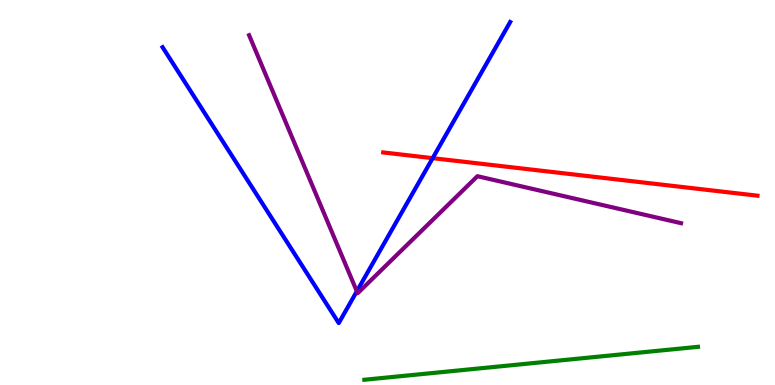[{'lines': ['blue', 'red'], 'intersections': [{'x': 5.58, 'y': 5.89}]}, {'lines': ['green', 'red'], 'intersections': []}, {'lines': ['purple', 'red'], 'intersections': []}, {'lines': ['blue', 'green'], 'intersections': []}, {'lines': ['blue', 'purple'], 'intersections': [{'x': 4.6, 'y': 2.43}]}, {'lines': ['green', 'purple'], 'intersections': []}]